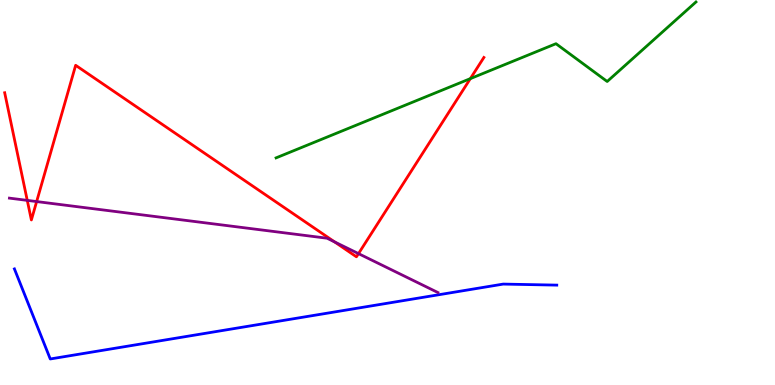[{'lines': ['blue', 'red'], 'intersections': []}, {'lines': ['green', 'red'], 'intersections': [{'x': 6.07, 'y': 7.96}]}, {'lines': ['purple', 'red'], 'intersections': [{'x': 0.352, 'y': 4.8}, {'x': 0.473, 'y': 4.76}, {'x': 4.32, 'y': 3.72}, {'x': 4.63, 'y': 3.41}]}, {'lines': ['blue', 'green'], 'intersections': []}, {'lines': ['blue', 'purple'], 'intersections': []}, {'lines': ['green', 'purple'], 'intersections': []}]